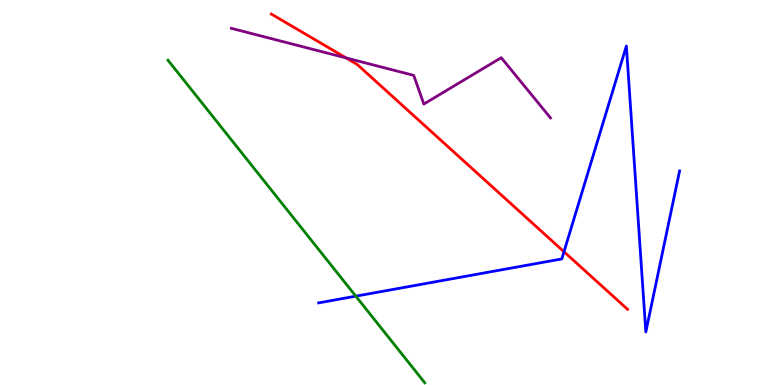[{'lines': ['blue', 'red'], 'intersections': [{'x': 7.28, 'y': 3.46}]}, {'lines': ['green', 'red'], 'intersections': []}, {'lines': ['purple', 'red'], 'intersections': [{'x': 4.47, 'y': 8.5}]}, {'lines': ['blue', 'green'], 'intersections': [{'x': 4.59, 'y': 2.31}]}, {'lines': ['blue', 'purple'], 'intersections': []}, {'lines': ['green', 'purple'], 'intersections': []}]